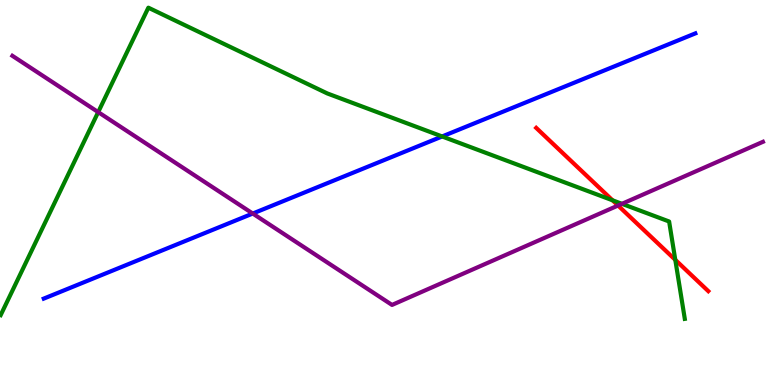[{'lines': ['blue', 'red'], 'intersections': []}, {'lines': ['green', 'red'], 'intersections': [{'x': 7.9, 'y': 4.8}, {'x': 8.71, 'y': 3.25}]}, {'lines': ['purple', 'red'], 'intersections': [{'x': 7.97, 'y': 4.66}]}, {'lines': ['blue', 'green'], 'intersections': [{'x': 5.7, 'y': 6.46}]}, {'lines': ['blue', 'purple'], 'intersections': [{'x': 3.26, 'y': 4.45}]}, {'lines': ['green', 'purple'], 'intersections': [{'x': 1.27, 'y': 7.09}, {'x': 8.02, 'y': 4.71}]}]